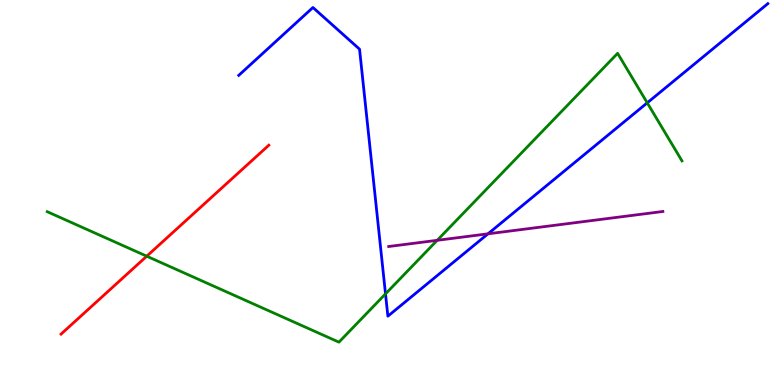[{'lines': ['blue', 'red'], 'intersections': []}, {'lines': ['green', 'red'], 'intersections': [{'x': 1.89, 'y': 3.35}]}, {'lines': ['purple', 'red'], 'intersections': []}, {'lines': ['blue', 'green'], 'intersections': [{'x': 4.97, 'y': 2.37}, {'x': 8.35, 'y': 7.33}]}, {'lines': ['blue', 'purple'], 'intersections': [{'x': 6.3, 'y': 3.93}]}, {'lines': ['green', 'purple'], 'intersections': [{'x': 5.64, 'y': 3.76}]}]